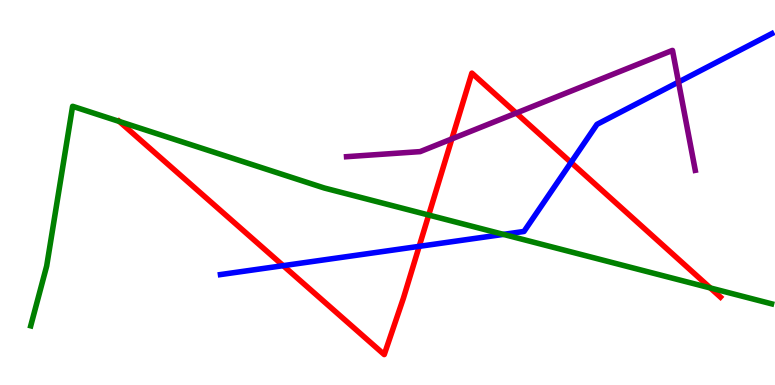[{'lines': ['blue', 'red'], 'intersections': [{'x': 3.65, 'y': 3.1}, {'x': 5.41, 'y': 3.6}, {'x': 7.37, 'y': 5.78}]}, {'lines': ['green', 'red'], 'intersections': [{'x': 1.54, 'y': 6.84}, {'x': 5.53, 'y': 4.41}, {'x': 9.17, 'y': 2.52}]}, {'lines': ['purple', 'red'], 'intersections': [{'x': 5.83, 'y': 6.39}, {'x': 6.66, 'y': 7.06}]}, {'lines': ['blue', 'green'], 'intersections': [{'x': 6.5, 'y': 3.91}]}, {'lines': ['blue', 'purple'], 'intersections': [{'x': 8.75, 'y': 7.87}]}, {'lines': ['green', 'purple'], 'intersections': []}]